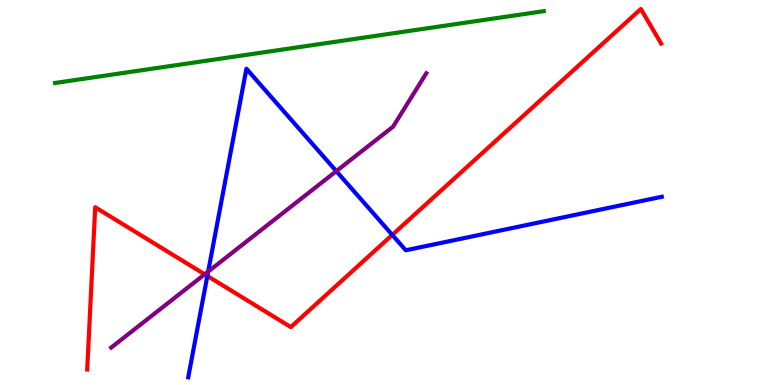[{'lines': ['blue', 'red'], 'intersections': [{'x': 2.68, 'y': 2.83}, {'x': 5.06, 'y': 3.9}]}, {'lines': ['green', 'red'], 'intersections': []}, {'lines': ['purple', 'red'], 'intersections': [{'x': 2.64, 'y': 2.88}]}, {'lines': ['blue', 'green'], 'intersections': []}, {'lines': ['blue', 'purple'], 'intersections': [{'x': 2.69, 'y': 2.95}, {'x': 4.34, 'y': 5.55}]}, {'lines': ['green', 'purple'], 'intersections': []}]